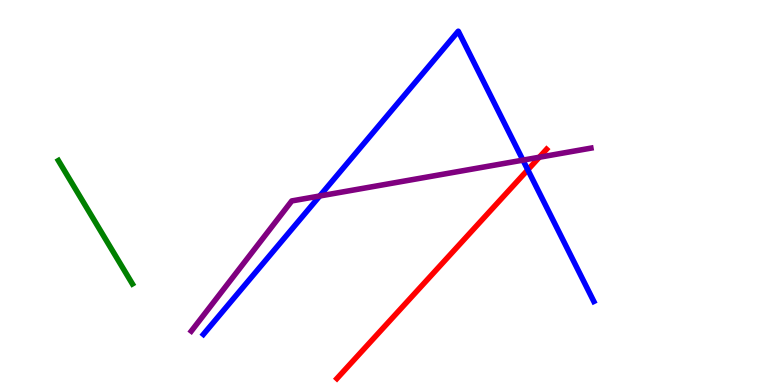[{'lines': ['blue', 'red'], 'intersections': [{'x': 6.81, 'y': 5.59}]}, {'lines': ['green', 'red'], 'intersections': []}, {'lines': ['purple', 'red'], 'intersections': [{'x': 6.96, 'y': 5.92}]}, {'lines': ['blue', 'green'], 'intersections': []}, {'lines': ['blue', 'purple'], 'intersections': [{'x': 4.13, 'y': 4.91}, {'x': 6.75, 'y': 5.84}]}, {'lines': ['green', 'purple'], 'intersections': []}]